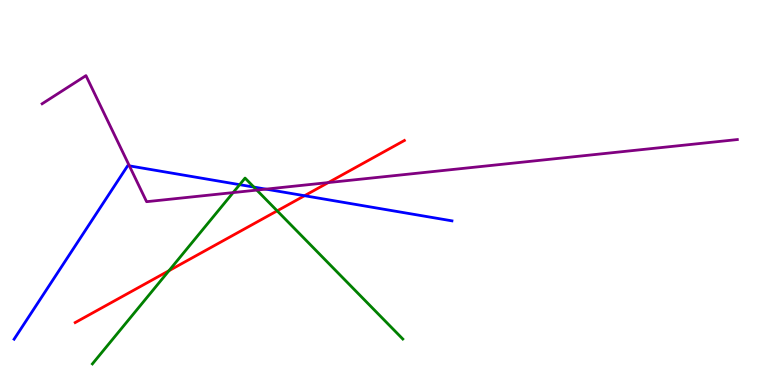[{'lines': ['blue', 'red'], 'intersections': [{'x': 3.93, 'y': 4.92}]}, {'lines': ['green', 'red'], 'intersections': [{'x': 2.18, 'y': 2.97}, {'x': 3.58, 'y': 4.52}]}, {'lines': ['purple', 'red'], 'intersections': [{'x': 4.24, 'y': 5.26}]}, {'lines': ['blue', 'green'], 'intersections': [{'x': 3.09, 'y': 5.2}, {'x': 3.28, 'y': 5.14}]}, {'lines': ['blue', 'purple'], 'intersections': [{'x': 1.67, 'y': 5.69}, {'x': 3.43, 'y': 5.09}]}, {'lines': ['green', 'purple'], 'intersections': [{'x': 3.01, 'y': 5.0}, {'x': 3.31, 'y': 5.06}]}]